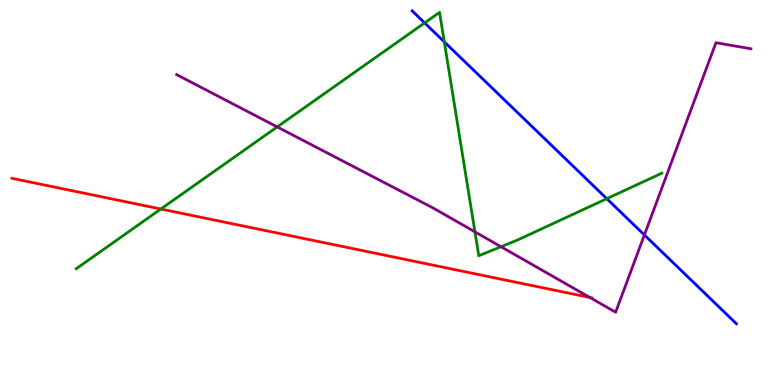[{'lines': ['blue', 'red'], 'intersections': []}, {'lines': ['green', 'red'], 'intersections': [{'x': 2.08, 'y': 4.57}]}, {'lines': ['purple', 'red'], 'intersections': [{'x': 7.61, 'y': 2.27}]}, {'lines': ['blue', 'green'], 'intersections': [{'x': 5.48, 'y': 9.41}, {'x': 5.73, 'y': 8.91}, {'x': 7.83, 'y': 4.84}]}, {'lines': ['blue', 'purple'], 'intersections': [{'x': 8.31, 'y': 3.9}]}, {'lines': ['green', 'purple'], 'intersections': [{'x': 3.58, 'y': 6.7}, {'x': 6.13, 'y': 3.98}, {'x': 6.46, 'y': 3.59}]}]